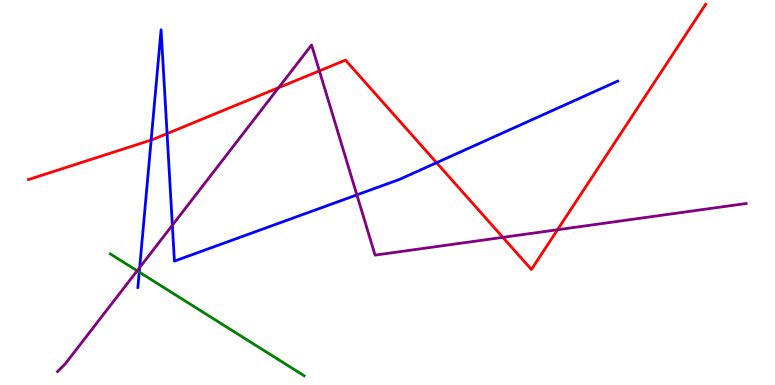[{'lines': ['blue', 'red'], 'intersections': [{'x': 1.95, 'y': 6.36}, {'x': 2.16, 'y': 6.53}, {'x': 5.63, 'y': 5.77}]}, {'lines': ['green', 'red'], 'intersections': []}, {'lines': ['purple', 'red'], 'intersections': [{'x': 3.6, 'y': 7.72}, {'x': 4.12, 'y': 8.16}, {'x': 6.49, 'y': 3.83}, {'x': 7.19, 'y': 4.03}]}, {'lines': ['blue', 'green'], 'intersections': [{'x': 1.8, 'y': 2.93}]}, {'lines': ['blue', 'purple'], 'intersections': [{'x': 1.8, 'y': 3.05}, {'x': 2.22, 'y': 4.15}, {'x': 4.6, 'y': 4.94}]}, {'lines': ['green', 'purple'], 'intersections': [{'x': 1.77, 'y': 2.97}]}]